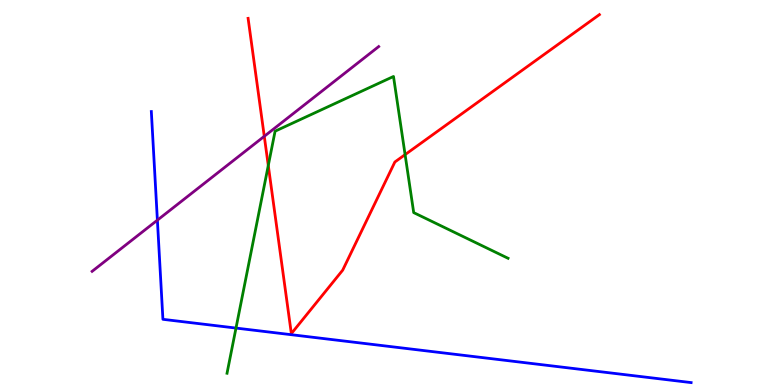[{'lines': ['blue', 'red'], 'intersections': []}, {'lines': ['green', 'red'], 'intersections': [{'x': 3.46, 'y': 5.7}, {'x': 5.23, 'y': 5.98}]}, {'lines': ['purple', 'red'], 'intersections': [{'x': 3.41, 'y': 6.46}]}, {'lines': ['blue', 'green'], 'intersections': [{'x': 3.05, 'y': 1.48}]}, {'lines': ['blue', 'purple'], 'intersections': [{'x': 2.03, 'y': 4.28}]}, {'lines': ['green', 'purple'], 'intersections': []}]